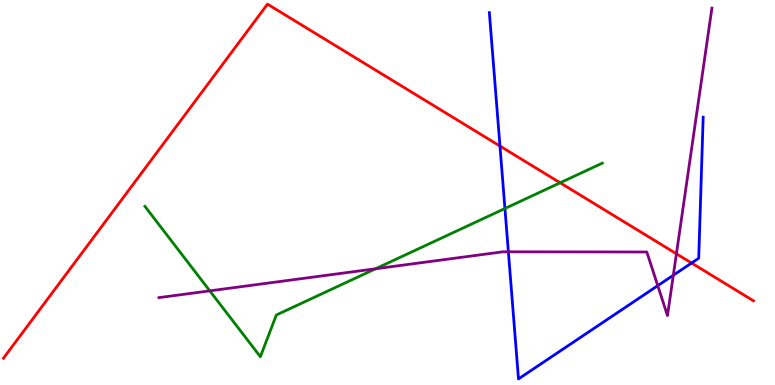[{'lines': ['blue', 'red'], 'intersections': [{'x': 6.45, 'y': 6.21}, {'x': 8.92, 'y': 3.17}]}, {'lines': ['green', 'red'], 'intersections': [{'x': 7.23, 'y': 5.25}]}, {'lines': ['purple', 'red'], 'intersections': [{'x': 8.73, 'y': 3.41}]}, {'lines': ['blue', 'green'], 'intersections': [{'x': 6.52, 'y': 4.58}]}, {'lines': ['blue', 'purple'], 'intersections': [{'x': 6.56, 'y': 3.46}, {'x': 8.49, 'y': 2.58}, {'x': 8.69, 'y': 2.85}]}, {'lines': ['green', 'purple'], 'intersections': [{'x': 2.71, 'y': 2.45}, {'x': 4.85, 'y': 3.02}]}]